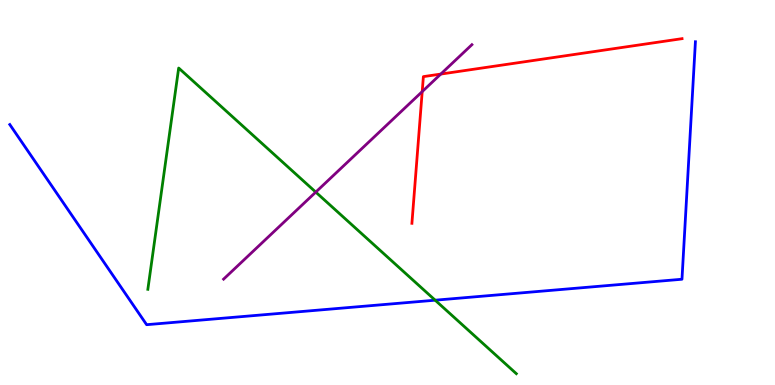[{'lines': ['blue', 'red'], 'intersections': []}, {'lines': ['green', 'red'], 'intersections': []}, {'lines': ['purple', 'red'], 'intersections': [{'x': 5.45, 'y': 7.62}, {'x': 5.69, 'y': 8.08}]}, {'lines': ['blue', 'green'], 'intersections': [{'x': 5.62, 'y': 2.2}]}, {'lines': ['blue', 'purple'], 'intersections': []}, {'lines': ['green', 'purple'], 'intersections': [{'x': 4.07, 'y': 5.01}]}]